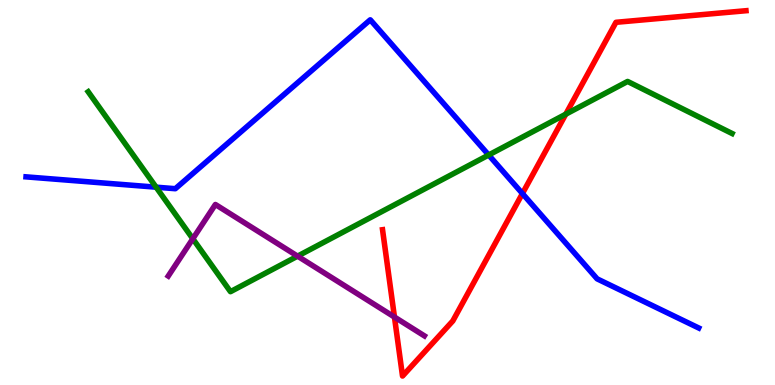[{'lines': ['blue', 'red'], 'intersections': [{'x': 6.74, 'y': 4.97}]}, {'lines': ['green', 'red'], 'intersections': [{'x': 7.3, 'y': 7.03}]}, {'lines': ['purple', 'red'], 'intersections': [{'x': 5.09, 'y': 1.77}]}, {'lines': ['blue', 'green'], 'intersections': [{'x': 2.01, 'y': 5.14}, {'x': 6.31, 'y': 5.97}]}, {'lines': ['blue', 'purple'], 'intersections': []}, {'lines': ['green', 'purple'], 'intersections': [{'x': 2.49, 'y': 3.8}, {'x': 3.84, 'y': 3.35}]}]